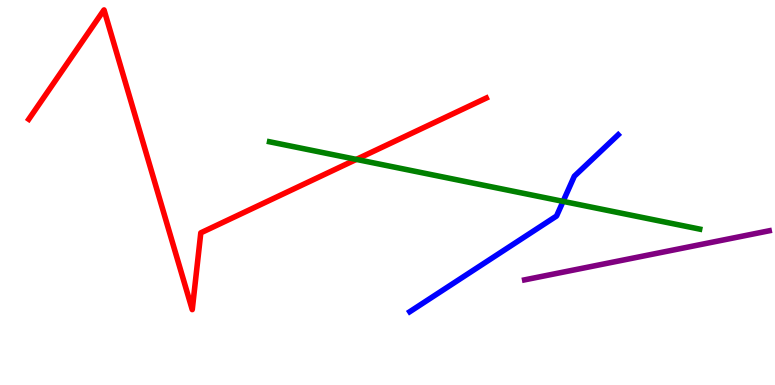[{'lines': ['blue', 'red'], 'intersections': []}, {'lines': ['green', 'red'], 'intersections': [{'x': 4.6, 'y': 5.86}]}, {'lines': ['purple', 'red'], 'intersections': []}, {'lines': ['blue', 'green'], 'intersections': [{'x': 7.27, 'y': 4.77}]}, {'lines': ['blue', 'purple'], 'intersections': []}, {'lines': ['green', 'purple'], 'intersections': []}]